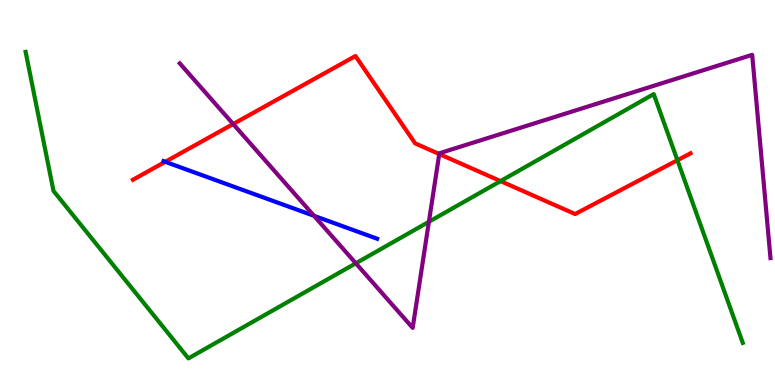[{'lines': ['blue', 'red'], 'intersections': [{'x': 2.13, 'y': 5.8}]}, {'lines': ['green', 'red'], 'intersections': [{'x': 6.46, 'y': 5.3}, {'x': 8.74, 'y': 5.84}]}, {'lines': ['purple', 'red'], 'intersections': [{'x': 3.01, 'y': 6.78}, {'x': 5.67, 'y': 6.0}]}, {'lines': ['blue', 'green'], 'intersections': []}, {'lines': ['blue', 'purple'], 'intersections': [{'x': 4.05, 'y': 4.39}]}, {'lines': ['green', 'purple'], 'intersections': [{'x': 4.59, 'y': 3.16}, {'x': 5.53, 'y': 4.24}]}]